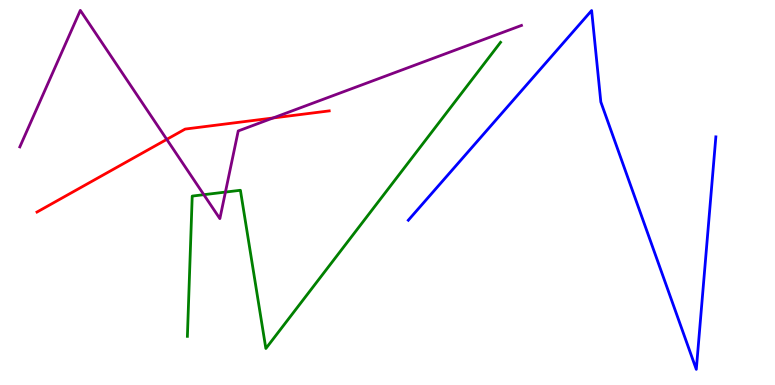[{'lines': ['blue', 'red'], 'intersections': []}, {'lines': ['green', 'red'], 'intersections': []}, {'lines': ['purple', 'red'], 'intersections': [{'x': 2.15, 'y': 6.38}, {'x': 3.52, 'y': 6.94}]}, {'lines': ['blue', 'green'], 'intersections': []}, {'lines': ['blue', 'purple'], 'intersections': []}, {'lines': ['green', 'purple'], 'intersections': [{'x': 2.63, 'y': 4.94}, {'x': 2.91, 'y': 5.01}]}]